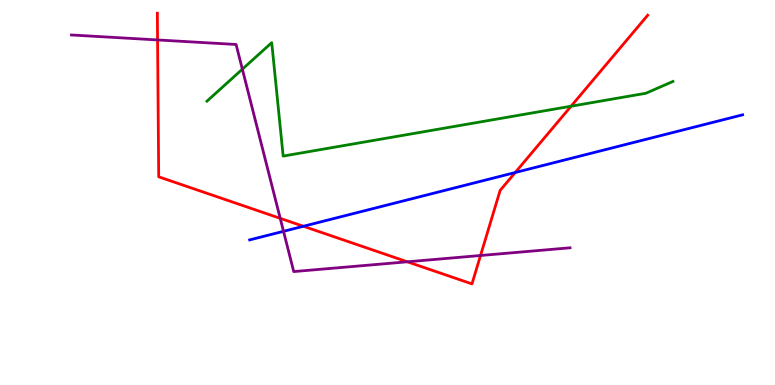[{'lines': ['blue', 'red'], 'intersections': [{'x': 3.91, 'y': 4.12}, {'x': 6.65, 'y': 5.52}]}, {'lines': ['green', 'red'], 'intersections': [{'x': 7.37, 'y': 7.24}]}, {'lines': ['purple', 'red'], 'intersections': [{'x': 2.03, 'y': 8.96}, {'x': 3.62, 'y': 4.33}, {'x': 5.26, 'y': 3.2}, {'x': 6.2, 'y': 3.36}]}, {'lines': ['blue', 'green'], 'intersections': []}, {'lines': ['blue', 'purple'], 'intersections': [{'x': 3.66, 'y': 3.99}]}, {'lines': ['green', 'purple'], 'intersections': [{'x': 3.13, 'y': 8.2}]}]